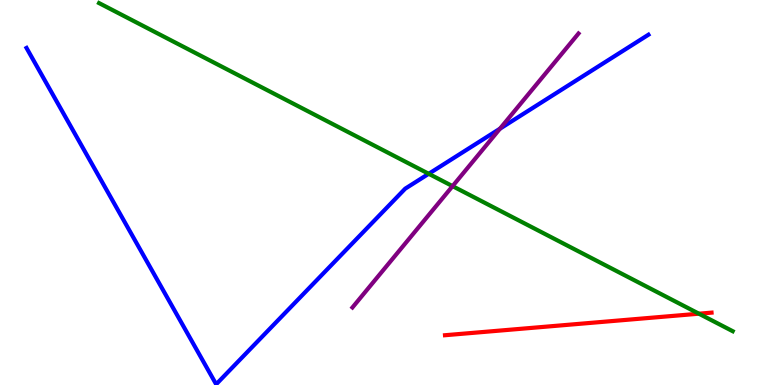[{'lines': ['blue', 'red'], 'intersections': []}, {'lines': ['green', 'red'], 'intersections': [{'x': 9.02, 'y': 1.85}]}, {'lines': ['purple', 'red'], 'intersections': []}, {'lines': ['blue', 'green'], 'intersections': [{'x': 5.53, 'y': 5.49}]}, {'lines': ['blue', 'purple'], 'intersections': [{'x': 6.45, 'y': 6.66}]}, {'lines': ['green', 'purple'], 'intersections': [{'x': 5.84, 'y': 5.17}]}]